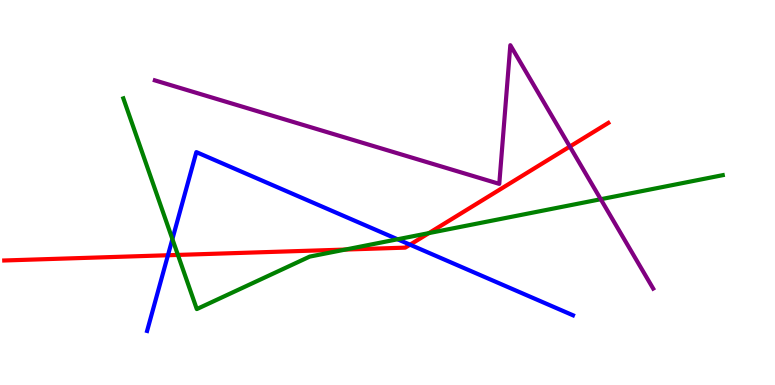[{'lines': ['blue', 'red'], 'intersections': [{'x': 2.17, 'y': 3.37}, {'x': 5.29, 'y': 3.64}]}, {'lines': ['green', 'red'], 'intersections': [{'x': 2.3, 'y': 3.38}, {'x': 4.46, 'y': 3.52}, {'x': 5.53, 'y': 3.95}]}, {'lines': ['purple', 'red'], 'intersections': [{'x': 7.35, 'y': 6.19}]}, {'lines': ['blue', 'green'], 'intersections': [{'x': 2.22, 'y': 3.79}, {'x': 5.13, 'y': 3.78}]}, {'lines': ['blue', 'purple'], 'intersections': []}, {'lines': ['green', 'purple'], 'intersections': [{'x': 7.75, 'y': 4.83}]}]